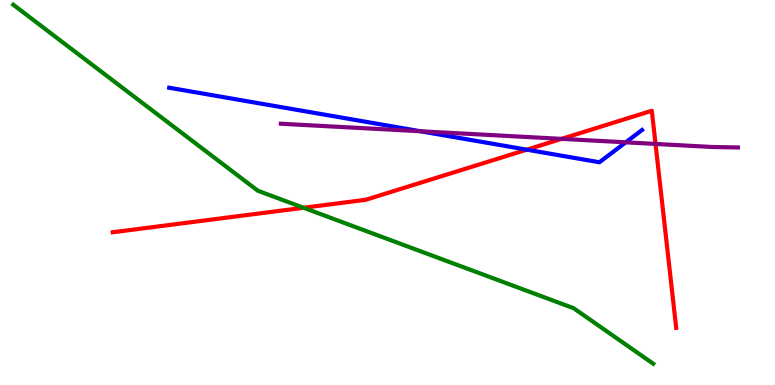[{'lines': ['blue', 'red'], 'intersections': [{'x': 6.8, 'y': 6.11}]}, {'lines': ['green', 'red'], 'intersections': [{'x': 3.92, 'y': 4.6}]}, {'lines': ['purple', 'red'], 'intersections': [{'x': 7.25, 'y': 6.39}, {'x': 8.46, 'y': 6.26}]}, {'lines': ['blue', 'green'], 'intersections': []}, {'lines': ['blue', 'purple'], 'intersections': [{'x': 5.43, 'y': 6.59}, {'x': 8.07, 'y': 6.3}]}, {'lines': ['green', 'purple'], 'intersections': []}]